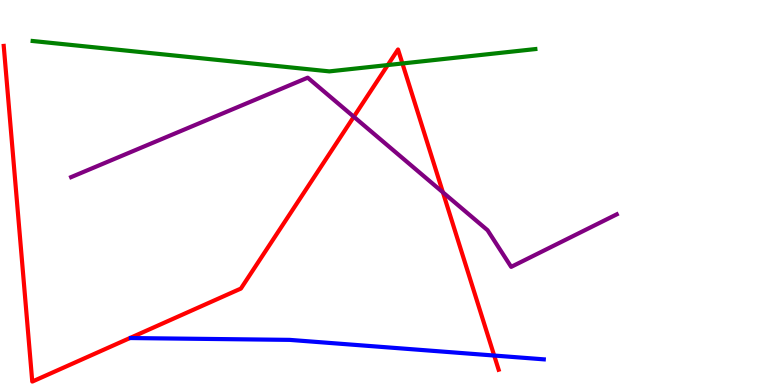[{'lines': ['blue', 'red'], 'intersections': [{'x': 6.38, 'y': 0.765}]}, {'lines': ['green', 'red'], 'intersections': [{'x': 5.0, 'y': 8.31}, {'x': 5.19, 'y': 8.35}]}, {'lines': ['purple', 'red'], 'intersections': [{'x': 4.57, 'y': 6.97}, {'x': 5.71, 'y': 5.0}]}, {'lines': ['blue', 'green'], 'intersections': []}, {'lines': ['blue', 'purple'], 'intersections': []}, {'lines': ['green', 'purple'], 'intersections': []}]